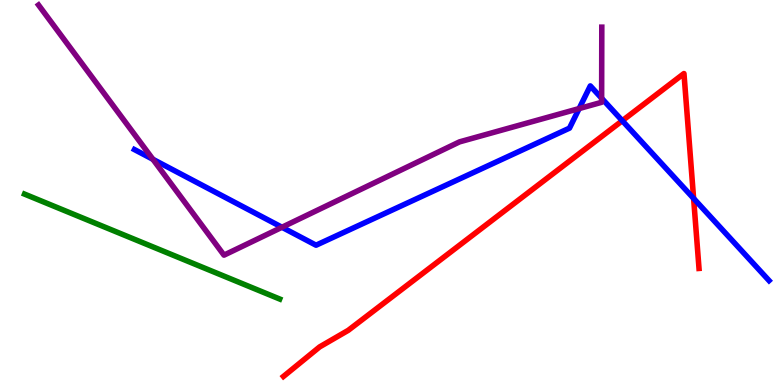[{'lines': ['blue', 'red'], 'intersections': [{'x': 8.03, 'y': 6.86}, {'x': 8.95, 'y': 4.85}]}, {'lines': ['green', 'red'], 'intersections': []}, {'lines': ['purple', 'red'], 'intersections': []}, {'lines': ['blue', 'green'], 'intersections': []}, {'lines': ['blue', 'purple'], 'intersections': [{'x': 1.97, 'y': 5.86}, {'x': 3.64, 'y': 4.1}, {'x': 7.47, 'y': 7.18}, {'x': 7.76, 'y': 7.45}]}, {'lines': ['green', 'purple'], 'intersections': []}]